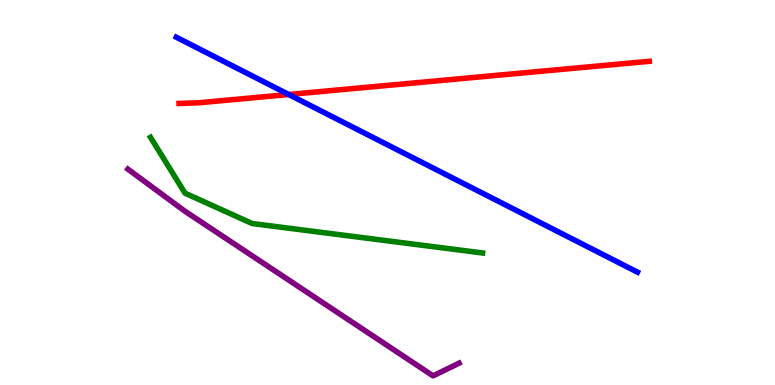[{'lines': ['blue', 'red'], 'intersections': [{'x': 3.73, 'y': 7.55}]}, {'lines': ['green', 'red'], 'intersections': []}, {'lines': ['purple', 'red'], 'intersections': []}, {'lines': ['blue', 'green'], 'intersections': []}, {'lines': ['blue', 'purple'], 'intersections': []}, {'lines': ['green', 'purple'], 'intersections': []}]